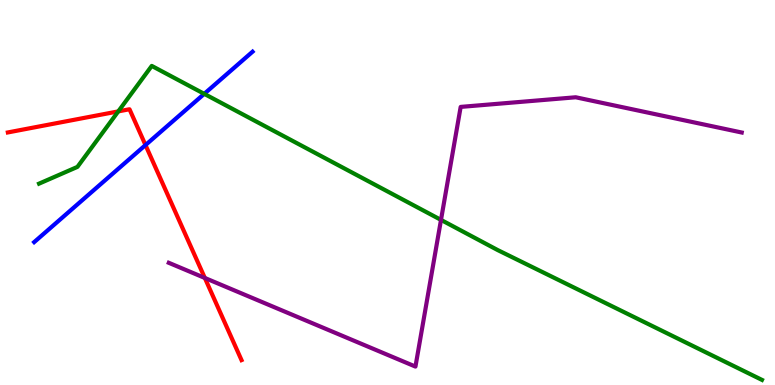[{'lines': ['blue', 'red'], 'intersections': [{'x': 1.88, 'y': 6.23}]}, {'lines': ['green', 'red'], 'intersections': [{'x': 1.53, 'y': 7.11}]}, {'lines': ['purple', 'red'], 'intersections': [{'x': 2.64, 'y': 2.78}]}, {'lines': ['blue', 'green'], 'intersections': [{'x': 2.64, 'y': 7.56}]}, {'lines': ['blue', 'purple'], 'intersections': []}, {'lines': ['green', 'purple'], 'intersections': [{'x': 5.69, 'y': 4.29}]}]